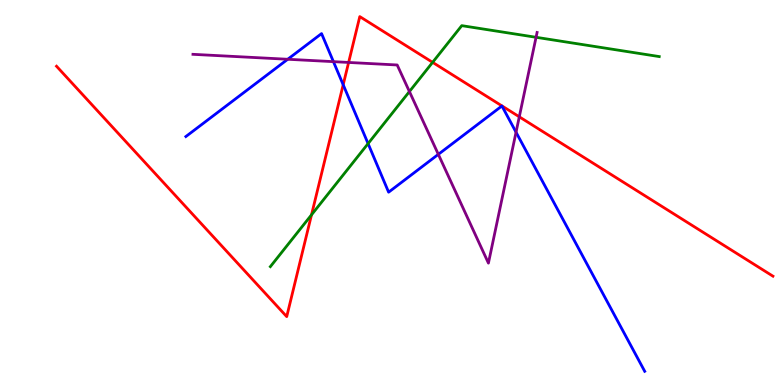[{'lines': ['blue', 'red'], 'intersections': [{'x': 4.43, 'y': 7.8}]}, {'lines': ['green', 'red'], 'intersections': [{'x': 4.02, 'y': 4.42}, {'x': 5.58, 'y': 8.38}]}, {'lines': ['purple', 'red'], 'intersections': [{'x': 4.5, 'y': 8.38}, {'x': 6.7, 'y': 6.97}]}, {'lines': ['blue', 'green'], 'intersections': [{'x': 4.75, 'y': 6.27}]}, {'lines': ['blue', 'purple'], 'intersections': [{'x': 3.71, 'y': 8.46}, {'x': 4.3, 'y': 8.4}, {'x': 5.66, 'y': 5.99}, {'x': 6.66, 'y': 6.57}]}, {'lines': ['green', 'purple'], 'intersections': [{'x': 5.28, 'y': 7.62}, {'x': 6.92, 'y': 9.03}]}]